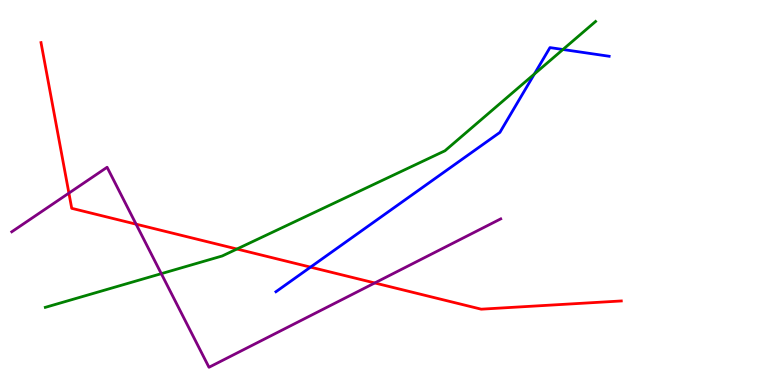[{'lines': ['blue', 'red'], 'intersections': [{'x': 4.01, 'y': 3.06}]}, {'lines': ['green', 'red'], 'intersections': [{'x': 3.06, 'y': 3.53}]}, {'lines': ['purple', 'red'], 'intersections': [{'x': 0.889, 'y': 4.98}, {'x': 1.76, 'y': 4.18}, {'x': 4.84, 'y': 2.65}]}, {'lines': ['blue', 'green'], 'intersections': [{'x': 6.89, 'y': 8.08}, {'x': 7.26, 'y': 8.71}]}, {'lines': ['blue', 'purple'], 'intersections': []}, {'lines': ['green', 'purple'], 'intersections': [{'x': 2.08, 'y': 2.89}]}]